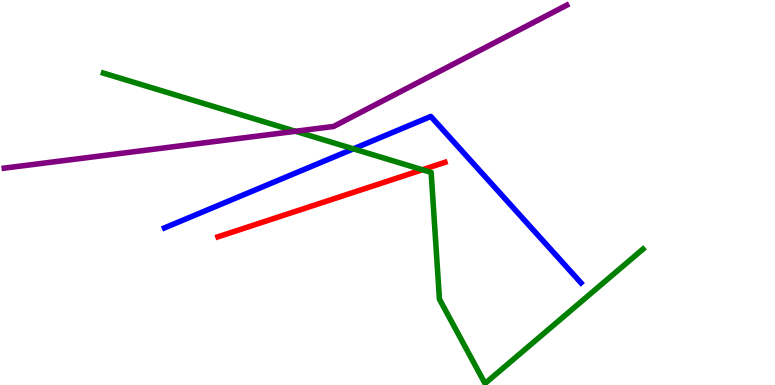[{'lines': ['blue', 'red'], 'intersections': []}, {'lines': ['green', 'red'], 'intersections': [{'x': 5.45, 'y': 5.59}]}, {'lines': ['purple', 'red'], 'intersections': []}, {'lines': ['blue', 'green'], 'intersections': [{'x': 4.56, 'y': 6.13}]}, {'lines': ['blue', 'purple'], 'intersections': []}, {'lines': ['green', 'purple'], 'intersections': [{'x': 3.81, 'y': 6.59}]}]